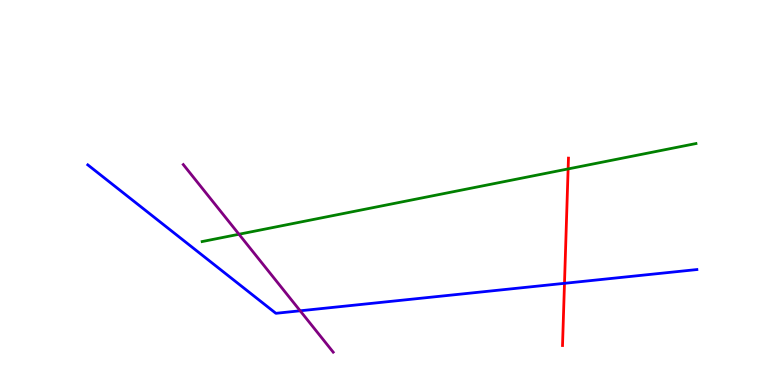[{'lines': ['blue', 'red'], 'intersections': [{'x': 7.28, 'y': 2.64}]}, {'lines': ['green', 'red'], 'intersections': [{'x': 7.33, 'y': 5.61}]}, {'lines': ['purple', 'red'], 'intersections': []}, {'lines': ['blue', 'green'], 'intersections': []}, {'lines': ['blue', 'purple'], 'intersections': [{'x': 3.87, 'y': 1.93}]}, {'lines': ['green', 'purple'], 'intersections': [{'x': 3.08, 'y': 3.92}]}]